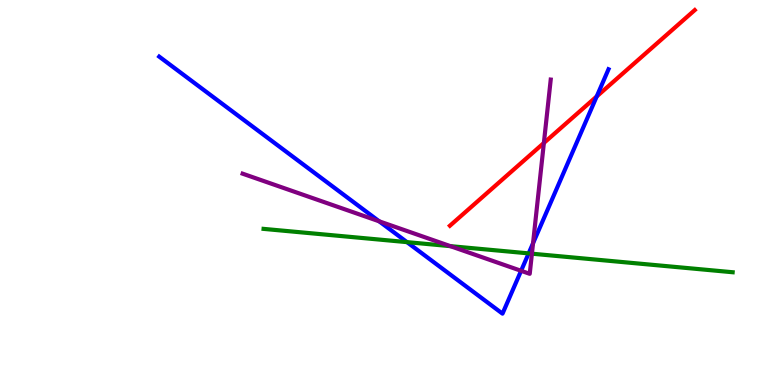[{'lines': ['blue', 'red'], 'intersections': [{'x': 7.7, 'y': 7.5}]}, {'lines': ['green', 'red'], 'intersections': []}, {'lines': ['purple', 'red'], 'intersections': [{'x': 7.02, 'y': 6.29}]}, {'lines': ['blue', 'green'], 'intersections': [{'x': 5.25, 'y': 3.71}, {'x': 6.82, 'y': 3.42}]}, {'lines': ['blue', 'purple'], 'intersections': [{'x': 4.89, 'y': 4.25}, {'x': 6.72, 'y': 2.97}, {'x': 6.88, 'y': 3.68}]}, {'lines': ['green', 'purple'], 'intersections': [{'x': 5.81, 'y': 3.61}, {'x': 6.86, 'y': 3.41}]}]